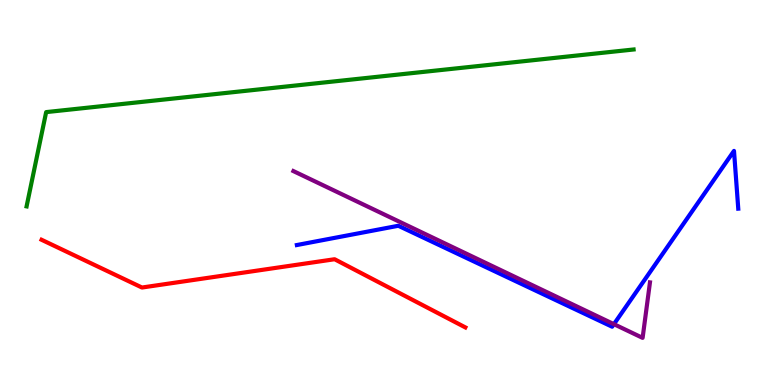[{'lines': ['blue', 'red'], 'intersections': []}, {'lines': ['green', 'red'], 'intersections': []}, {'lines': ['purple', 'red'], 'intersections': []}, {'lines': ['blue', 'green'], 'intersections': []}, {'lines': ['blue', 'purple'], 'intersections': [{'x': 7.92, 'y': 1.58}]}, {'lines': ['green', 'purple'], 'intersections': []}]